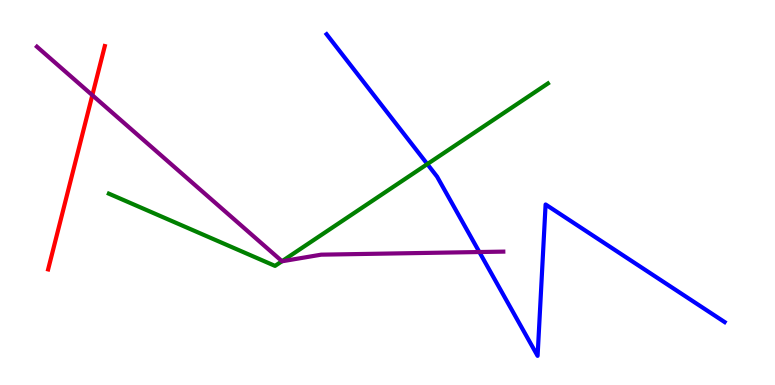[{'lines': ['blue', 'red'], 'intersections': []}, {'lines': ['green', 'red'], 'intersections': []}, {'lines': ['purple', 'red'], 'intersections': [{'x': 1.19, 'y': 7.53}]}, {'lines': ['blue', 'green'], 'intersections': [{'x': 5.51, 'y': 5.74}]}, {'lines': ['blue', 'purple'], 'intersections': [{'x': 6.19, 'y': 3.45}]}, {'lines': ['green', 'purple'], 'intersections': [{'x': 3.64, 'y': 3.22}]}]